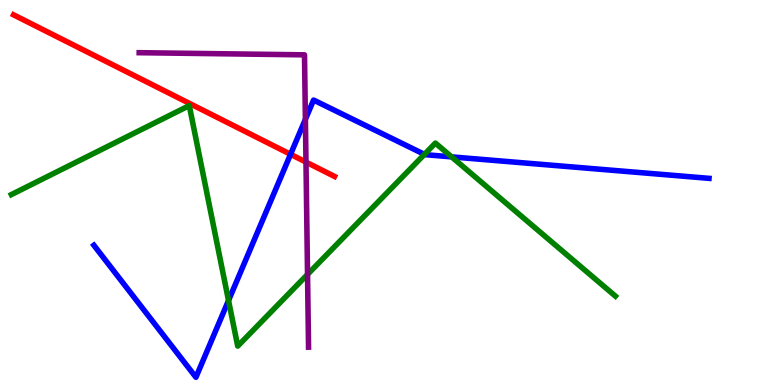[{'lines': ['blue', 'red'], 'intersections': [{'x': 3.75, 'y': 5.99}]}, {'lines': ['green', 'red'], 'intersections': []}, {'lines': ['purple', 'red'], 'intersections': [{'x': 3.95, 'y': 5.79}]}, {'lines': ['blue', 'green'], 'intersections': [{'x': 2.95, 'y': 2.2}, {'x': 5.48, 'y': 5.99}, {'x': 5.83, 'y': 5.93}]}, {'lines': ['blue', 'purple'], 'intersections': [{'x': 3.94, 'y': 6.9}]}, {'lines': ['green', 'purple'], 'intersections': [{'x': 3.97, 'y': 2.87}]}]